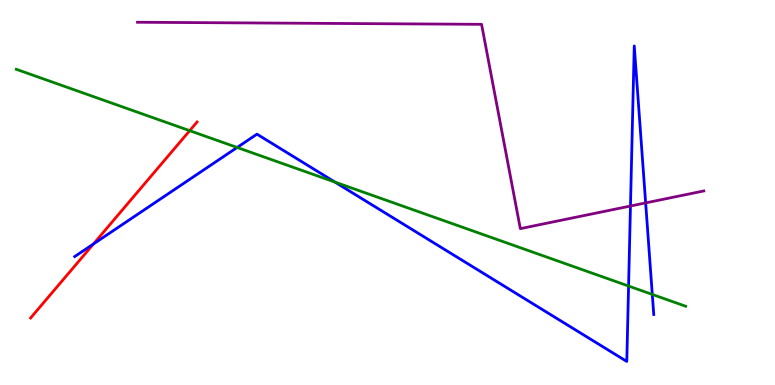[{'lines': ['blue', 'red'], 'intersections': [{'x': 1.21, 'y': 3.66}]}, {'lines': ['green', 'red'], 'intersections': [{'x': 2.45, 'y': 6.61}]}, {'lines': ['purple', 'red'], 'intersections': []}, {'lines': ['blue', 'green'], 'intersections': [{'x': 3.06, 'y': 6.17}, {'x': 4.32, 'y': 5.27}, {'x': 8.11, 'y': 2.57}, {'x': 8.42, 'y': 2.35}]}, {'lines': ['blue', 'purple'], 'intersections': [{'x': 8.14, 'y': 4.65}, {'x': 8.33, 'y': 4.73}]}, {'lines': ['green', 'purple'], 'intersections': []}]